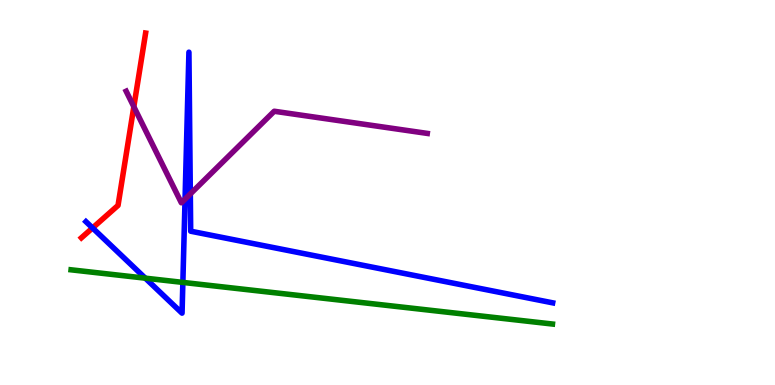[{'lines': ['blue', 'red'], 'intersections': [{'x': 1.19, 'y': 4.08}]}, {'lines': ['green', 'red'], 'intersections': []}, {'lines': ['purple', 'red'], 'intersections': [{'x': 1.73, 'y': 7.23}]}, {'lines': ['blue', 'green'], 'intersections': [{'x': 1.87, 'y': 2.77}, {'x': 2.36, 'y': 2.66}]}, {'lines': ['blue', 'purple'], 'intersections': [{'x': 2.39, 'y': 4.83}, {'x': 2.46, 'y': 4.96}]}, {'lines': ['green', 'purple'], 'intersections': []}]